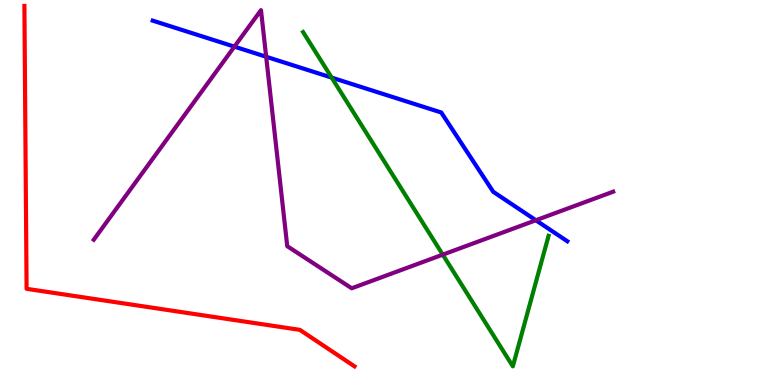[{'lines': ['blue', 'red'], 'intersections': []}, {'lines': ['green', 'red'], 'intersections': []}, {'lines': ['purple', 'red'], 'intersections': []}, {'lines': ['blue', 'green'], 'intersections': [{'x': 4.28, 'y': 7.98}]}, {'lines': ['blue', 'purple'], 'intersections': [{'x': 3.02, 'y': 8.79}, {'x': 3.43, 'y': 8.53}, {'x': 6.91, 'y': 4.28}]}, {'lines': ['green', 'purple'], 'intersections': [{'x': 5.71, 'y': 3.39}]}]